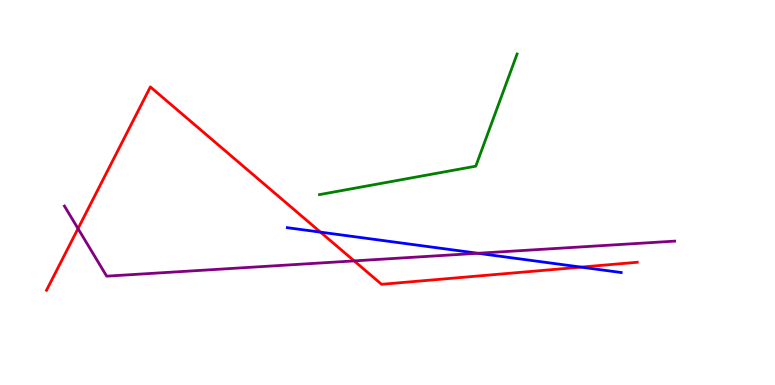[{'lines': ['blue', 'red'], 'intersections': [{'x': 4.14, 'y': 3.97}, {'x': 7.5, 'y': 3.06}]}, {'lines': ['green', 'red'], 'intersections': []}, {'lines': ['purple', 'red'], 'intersections': [{'x': 1.01, 'y': 4.06}, {'x': 4.57, 'y': 3.22}]}, {'lines': ['blue', 'green'], 'intersections': []}, {'lines': ['blue', 'purple'], 'intersections': [{'x': 6.17, 'y': 3.42}]}, {'lines': ['green', 'purple'], 'intersections': []}]